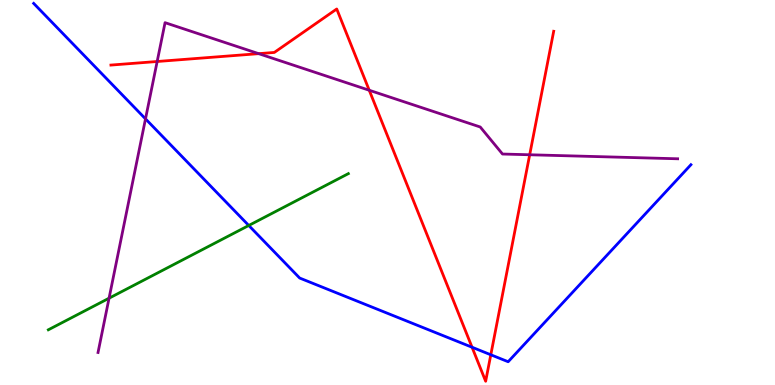[{'lines': ['blue', 'red'], 'intersections': [{'x': 6.09, 'y': 0.981}, {'x': 6.33, 'y': 0.785}]}, {'lines': ['green', 'red'], 'intersections': []}, {'lines': ['purple', 'red'], 'intersections': [{'x': 2.03, 'y': 8.4}, {'x': 3.34, 'y': 8.61}, {'x': 4.76, 'y': 7.66}, {'x': 6.83, 'y': 5.98}]}, {'lines': ['blue', 'green'], 'intersections': [{'x': 3.21, 'y': 4.14}]}, {'lines': ['blue', 'purple'], 'intersections': [{'x': 1.88, 'y': 6.91}]}, {'lines': ['green', 'purple'], 'intersections': [{'x': 1.41, 'y': 2.25}]}]